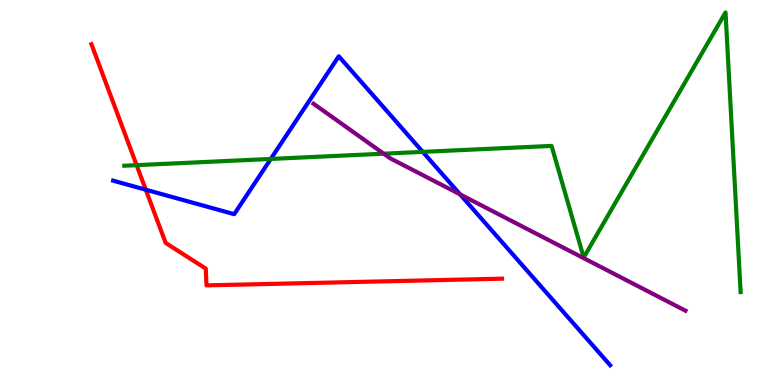[{'lines': ['blue', 'red'], 'intersections': [{'x': 1.88, 'y': 5.07}]}, {'lines': ['green', 'red'], 'intersections': [{'x': 1.76, 'y': 5.71}]}, {'lines': ['purple', 'red'], 'intersections': []}, {'lines': ['blue', 'green'], 'intersections': [{'x': 3.49, 'y': 5.87}, {'x': 5.45, 'y': 6.05}]}, {'lines': ['blue', 'purple'], 'intersections': [{'x': 5.94, 'y': 4.95}]}, {'lines': ['green', 'purple'], 'intersections': [{'x': 4.95, 'y': 6.01}]}]